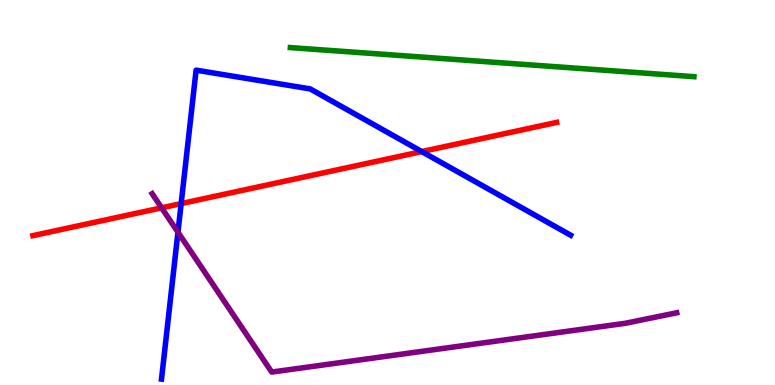[{'lines': ['blue', 'red'], 'intersections': [{'x': 2.34, 'y': 4.71}, {'x': 5.44, 'y': 6.06}]}, {'lines': ['green', 'red'], 'intersections': []}, {'lines': ['purple', 'red'], 'intersections': [{'x': 2.09, 'y': 4.6}]}, {'lines': ['blue', 'green'], 'intersections': []}, {'lines': ['blue', 'purple'], 'intersections': [{'x': 2.3, 'y': 3.97}]}, {'lines': ['green', 'purple'], 'intersections': []}]